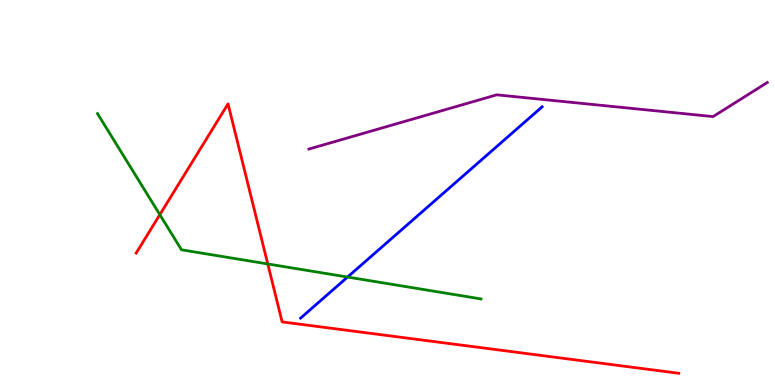[{'lines': ['blue', 'red'], 'intersections': []}, {'lines': ['green', 'red'], 'intersections': [{'x': 2.06, 'y': 4.42}, {'x': 3.46, 'y': 3.14}]}, {'lines': ['purple', 'red'], 'intersections': []}, {'lines': ['blue', 'green'], 'intersections': [{'x': 4.48, 'y': 2.8}]}, {'lines': ['blue', 'purple'], 'intersections': []}, {'lines': ['green', 'purple'], 'intersections': []}]